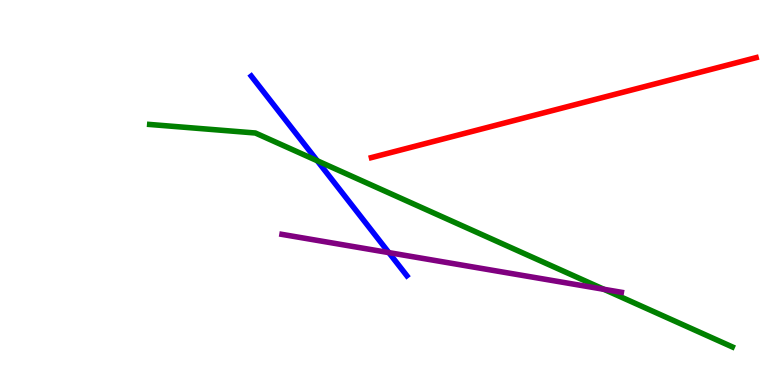[{'lines': ['blue', 'red'], 'intersections': []}, {'lines': ['green', 'red'], 'intersections': []}, {'lines': ['purple', 'red'], 'intersections': []}, {'lines': ['blue', 'green'], 'intersections': [{'x': 4.09, 'y': 5.82}]}, {'lines': ['blue', 'purple'], 'intersections': [{'x': 5.02, 'y': 3.44}]}, {'lines': ['green', 'purple'], 'intersections': [{'x': 7.79, 'y': 2.49}]}]